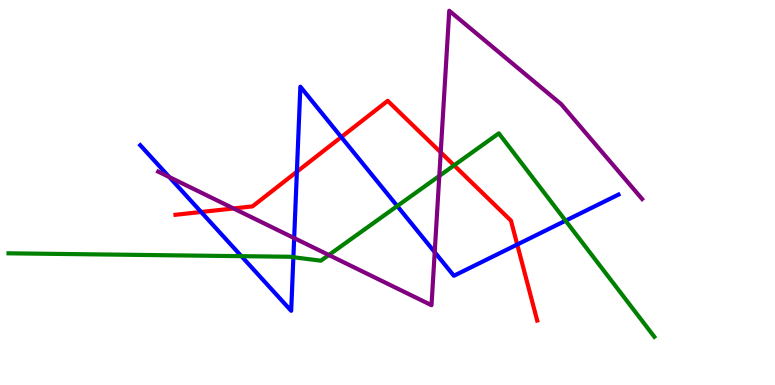[{'lines': ['blue', 'red'], 'intersections': [{'x': 2.6, 'y': 4.49}, {'x': 3.83, 'y': 5.54}, {'x': 4.4, 'y': 6.44}, {'x': 6.67, 'y': 3.65}]}, {'lines': ['green', 'red'], 'intersections': [{'x': 5.86, 'y': 5.71}]}, {'lines': ['purple', 'red'], 'intersections': [{'x': 3.01, 'y': 4.59}, {'x': 5.69, 'y': 6.04}]}, {'lines': ['blue', 'green'], 'intersections': [{'x': 3.11, 'y': 3.35}, {'x': 3.79, 'y': 3.32}, {'x': 5.13, 'y': 4.65}, {'x': 7.3, 'y': 4.27}]}, {'lines': ['blue', 'purple'], 'intersections': [{'x': 2.18, 'y': 5.4}, {'x': 3.8, 'y': 3.82}, {'x': 5.61, 'y': 3.45}]}, {'lines': ['green', 'purple'], 'intersections': [{'x': 4.24, 'y': 3.38}, {'x': 5.67, 'y': 5.43}]}]